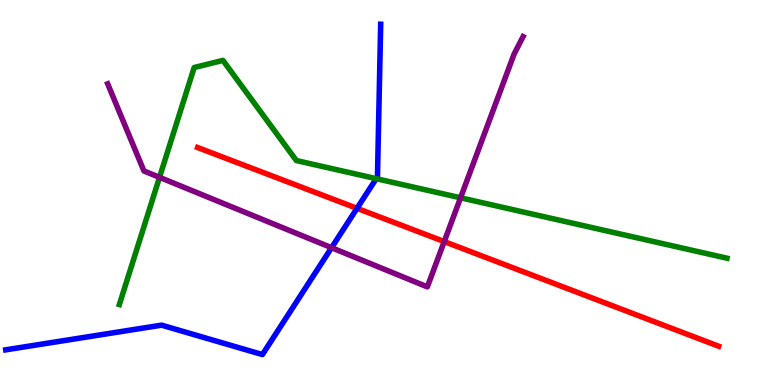[{'lines': ['blue', 'red'], 'intersections': [{'x': 4.61, 'y': 4.59}]}, {'lines': ['green', 'red'], 'intersections': []}, {'lines': ['purple', 'red'], 'intersections': [{'x': 5.73, 'y': 3.73}]}, {'lines': ['blue', 'green'], 'intersections': [{'x': 4.85, 'y': 5.36}]}, {'lines': ['blue', 'purple'], 'intersections': [{'x': 4.28, 'y': 3.57}]}, {'lines': ['green', 'purple'], 'intersections': [{'x': 2.06, 'y': 5.39}, {'x': 5.94, 'y': 4.86}]}]